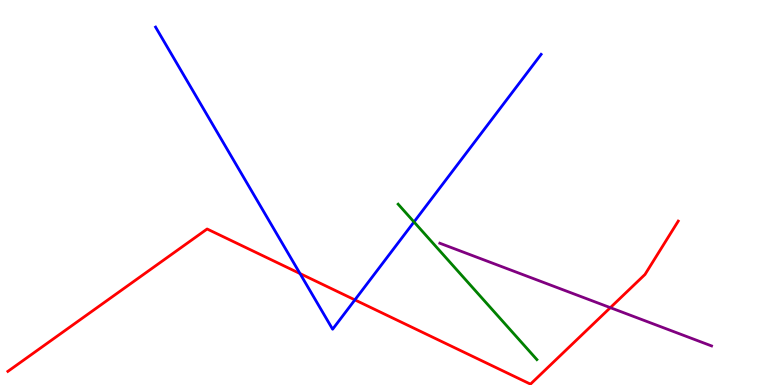[{'lines': ['blue', 'red'], 'intersections': [{'x': 3.87, 'y': 2.89}, {'x': 4.58, 'y': 2.21}]}, {'lines': ['green', 'red'], 'intersections': []}, {'lines': ['purple', 'red'], 'intersections': [{'x': 7.88, 'y': 2.01}]}, {'lines': ['blue', 'green'], 'intersections': [{'x': 5.34, 'y': 4.24}]}, {'lines': ['blue', 'purple'], 'intersections': []}, {'lines': ['green', 'purple'], 'intersections': []}]